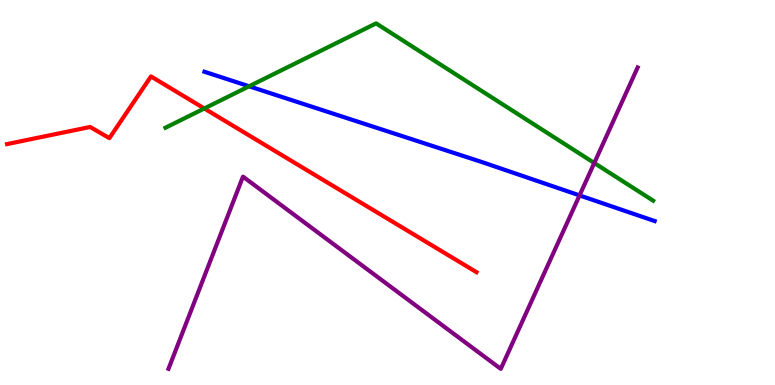[{'lines': ['blue', 'red'], 'intersections': []}, {'lines': ['green', 'red'], 'intersections': [{'x': 2.64, 'y': 7.18}]}, {'lines': ['purple', 'red'], 'intersections': []}, {'lines': ['blue', 'green'], 'intersections': [{'x': 3.21, 'y': 7.76}]}, {'lines': ['blue', 'purple'], 'intersections': [{'x': 7.48, 'y': 4.92}]}, {'lines': ['green', 'purple'], 'intersections': [{'x': 7.67, 'y': 5.77}]}]